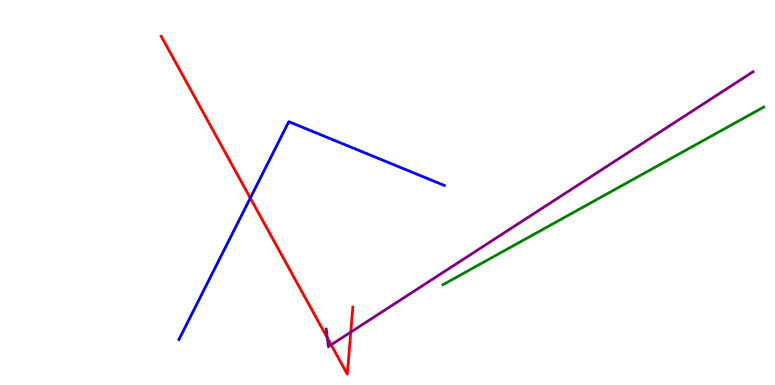[{'lines': ['blue', 'red'], 'intersections': [{'x': 3.23, 'y': 4.86}]}, {'lines': ['green', 'red'], 'intersections': []}, {'lines': ['purple', 'red'], 'intersections': [{'x': 4.22, 'y': 1.22}, {'x': 4.27, 'y': 1.04}, {'x': 4.53, 'y': 1.37}]}, {'lines': ['blue', 'green'], 'intersections': []}, {'lines': ['blue', 'purple'], 'intersections': []}, {'lines': ['green', 'purple'], 'intersections': []}]